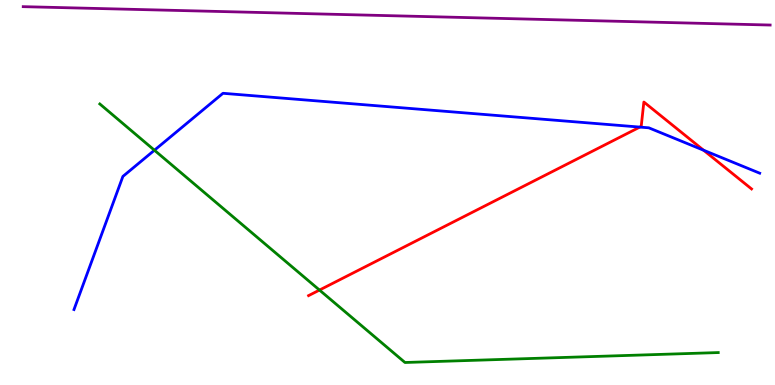[{'lines': ['blue', 'red'], 'intersections': [{'x': 8.26, 'y': 6.7}, {'x': 9.08, 'y': 6.1}]}, {'lines': ['green', 'red'], 'intersections': [{'x': 4.12, 'y': 2.47}]}, {'lines': ['purple', 'red'], 'intersections': []}, {'lines': ['blue', 'green'], 'intersections': [{'x': 1.99, 'y': 6.1}]}, {'lines': ['blue', 'purple'], 'intersections': []}, {'lines': ['green', 'purple'], 'intersections': []}]